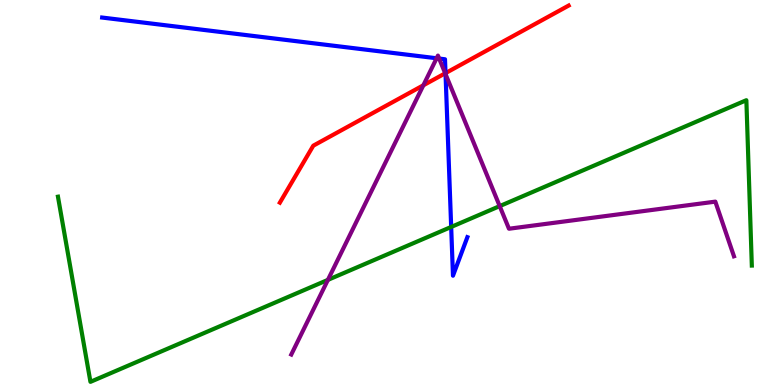[{'lines': ['blue', 'red'], 'intersections': [{'x': 5.75, 'y': 8.1}]}, {'lines': ['green', 'red'], 'intersections': []}, {'lines': ['purple', 'red'], 'intersections': [{'x': 5.46, 'y': 7.78}, {'x': 5.74, 'y': 8.1}]}, {'lines': ['blue', 'green'], 'intersections': [{'x': 5.82, 'y': 4.11}]}, {'lines': ['blue', 'purple'], 'intersections': [{'x': 5.63, 'y': 8.49}, {'x': 5.67, 'y': 8.48}, {'x': 5.75, 'y': 8.07}]}, {'lines': ['green', 'purple'], 'intersections': [{'x': 4.23, 'y': 2.73}, {'x': 6.45, 'y': 4.65}]}]